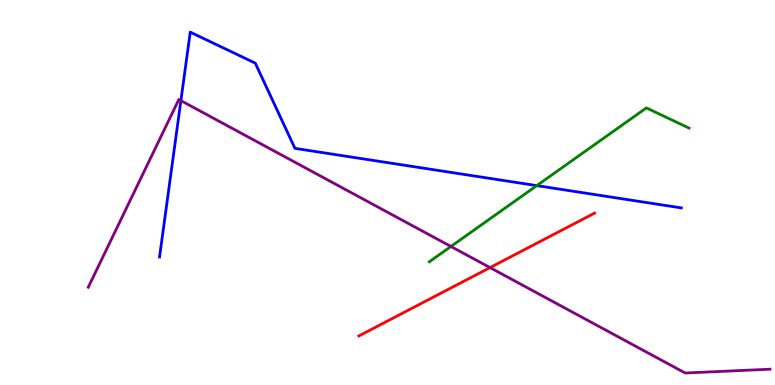[{'lines': ['blue', 'red'], 'intersections': []}, {'lines': ['green', 'red'], 'intersections': []}, {'lines': ['purple', 'red'], 'intersections': [{'x': 6.32, 'y': 3.05}]}, {'lines': ['blue', 'green'], 'intersections': [{'x': 6.93, 'y': 5.18}]}, {'lines': ['blue', 'purple'], 'intersections': [{'x': 2.33, 'y': 7.39}]}, {'lines': ['green', 'purple'], 'intersections': [{'x': 5.82, 'y': 3.6}]}]